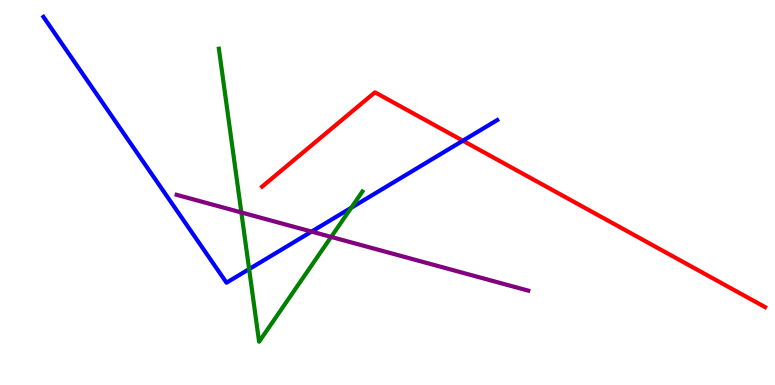[{'lines': ['blue', 'red'], 'intersections': [{'x': 5.97, 'y': 6.35}]}, {'lines': ['green', 'red'], 'intersections': []}, {'lines': ['purple', 'red'], 'intersections': []}, {'lines': ['blue', 'green'], 'intersections': [{'x': 3.21, 'y': 3.01}, {'x': 4.53, 'y': 4.6}]}, {'lines': ['blue', 'purple'], 'intersections': [{'x': 4.02, 'y': 3.98}]}, {'lines': ['green', 'purple'], 'intersections': [{'x': 3.11, 'y': 4.48}, {'x': 4.27, 'y': 3.85}]}]